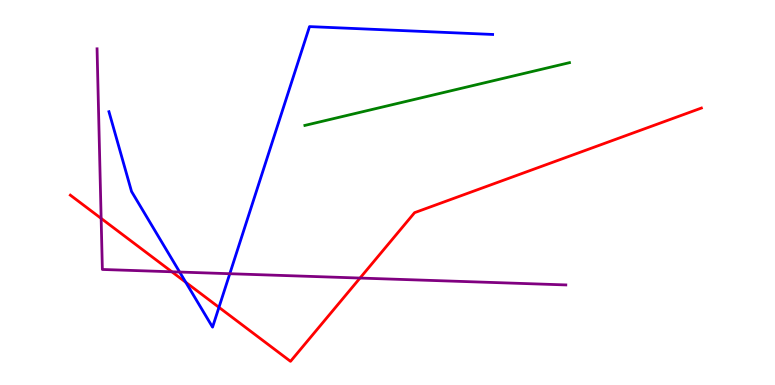[{'lines': ['blue', 'red'], 'intersections': [{'x': 2.4, 'y': 2.67}, {'x': 2.83, 'y': 2.02}]}, {'lines': ['green', 'red'], 'intersections': []}, {'lines': ['purple', 'red'], 'intersections': [{'x': 1.31, 'y': 4.33}, {'x': 2.22, 'y': 2.94}, {'x': 4.65, 'y': 2.78}]}, {'lines': ['blue', 'green'], 'intersections': []}, {'lines': ['blue', 'purple'], 'intersections': [{'x': 2.32, 'y': 2.93}, {'x': 2.97, 'y': 2.89}]}, {'lines': ['green', 'purple'], 'intersections': []}]